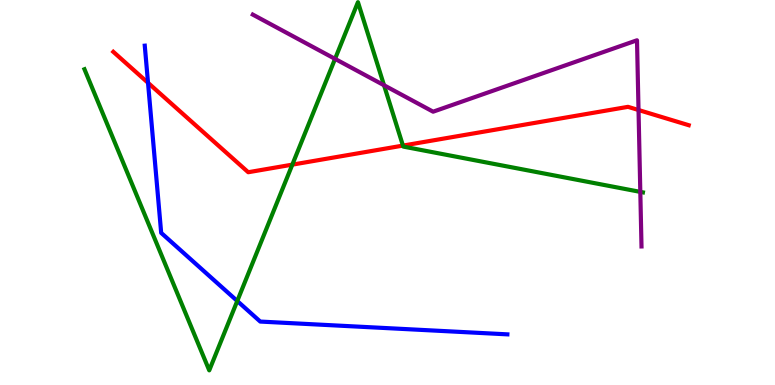[{'lines': ['blue', 'red'], 'intersections': [{'x': 1.91, 'y': 7.85}]}, {'lines': ['green', 'red'], 'intersections': [{'x': 3.77, 'y': 5.72}, {'x': 5.2, 'y': 6.22}]}, {'lines': ['purple', 'red'], 'intersections': [{'x': 8.24, 'y': 7.14}]}, {'lines': ['blue', 'green'], 'intersections': [{'x': 3.06, 'y': 2.18}]}, {'lines': ['blue', 'purple'], 'intersections': []}, {'lines': ['green', 'purple'], 'intersections': [{'x': 4.32, 'y': 8.47}, {'x': 4.96, 'y': 7.79}, {'x': 8.26, 'y': 5.02}]}]